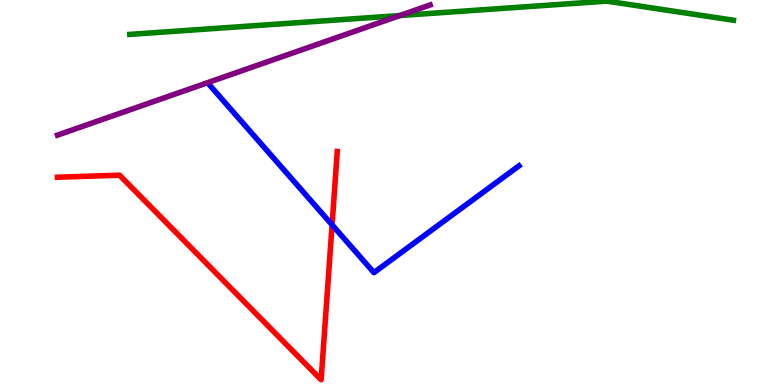[{'lines': ['blue', 'red'], 'intersections': [{'x': 4.28, 'y': 4.16}]}, {'lines': ['green', 'red'], 'intersections': []}, {'lines': ['purple', 'red'], 'intersections': []}, {'lines': ['blue', 'green'], 'intersections': []}, {'lines': ['blue', 'purple'], 'intersections': []}, {'lines': ['green', 'purple'], 'intersections': [{'x': 5.16, 'y': 9.6}]}]